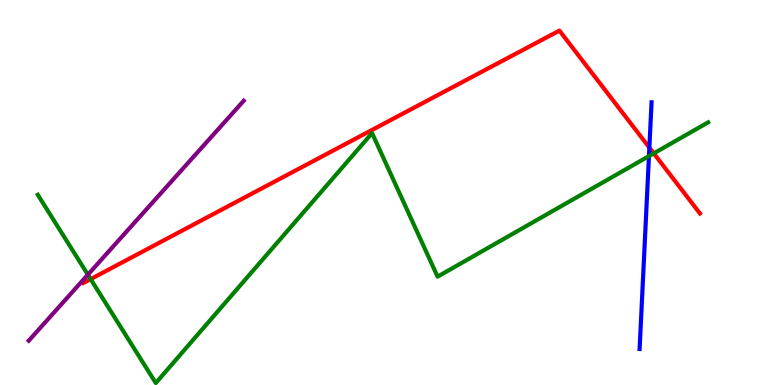[{'lines': ['blue', 'red'], 'intersections': [{'x': 8.38, 'y': 6.17}]}, {'lines': ['green', 'red'], 'intersections': [{'x': 1.17, 'y': 2.75}, {'x': 8.44, 'y': 6.02}]}, {'lines': ['purple', 'red'], 'intersections': []}, {'lines': ['blue', 'green'], 'intersections': [{'x': 8.37, 'y': 5.95}]}, {'lines': ['blue', 'purple'], 'intersections': []}, {'lines': ['green', 'purple'], 'intersections': [{'x': 1.13, 'y': 2.87}]}]